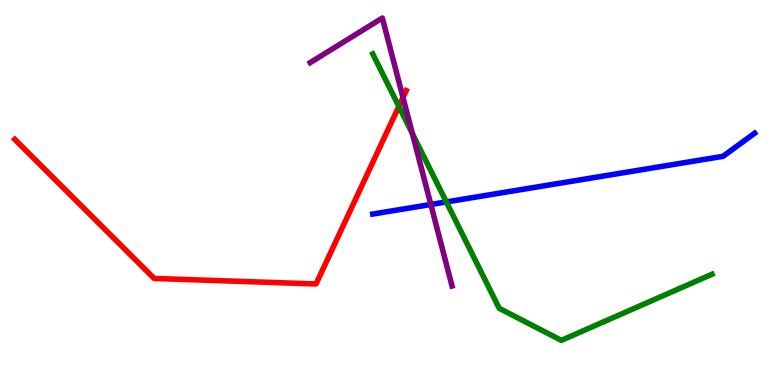[{'lines': ['blue', 'red'], 'intersections': []}, {'lines': ['green', 'red'], 'intersections': [{'x': 5.15, 'y': 7.24}]}, {'lines': ['purple', 'red'], 'intersections': [{'x': 5.2, 'y': 7.47}]}, {'lines': ['blue', 'green'], 'intersections': [{'x': 5.76, 'y': 4.76}]}, {'lines': ['blue', 'purple'], 'intersections': [{'x': 5.56, 'y': 4.69}]}, {'lines': ['green', 'purple'], 'intersections': [{'x': 5.32, 'y': 6.53}]}]